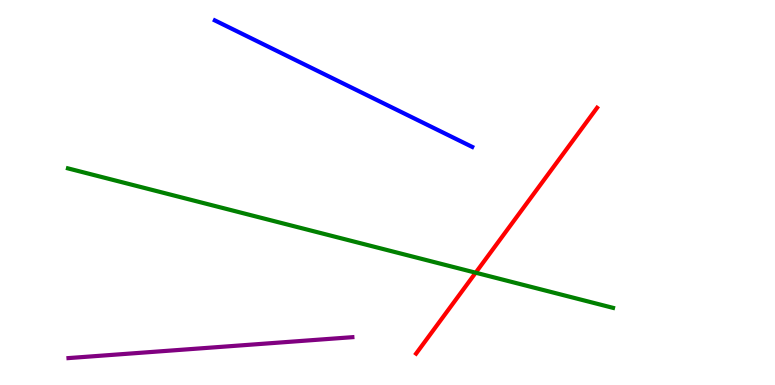[{'lines': ['blue', 'red'], 'intersections': []}, {'lines': ['green', 'red'], 'intersections': [{'x': 6.14, 'y': 2.92}]}, {'lines': ['purple', 'red'], 'intersections': []}, {'lines': ['blue', 'green'], 'intersections': []}, {'lines': ['blue', 'purple'], 'intersections': []}, {'lines': ['green', 'purple'], 'intersections': []}]